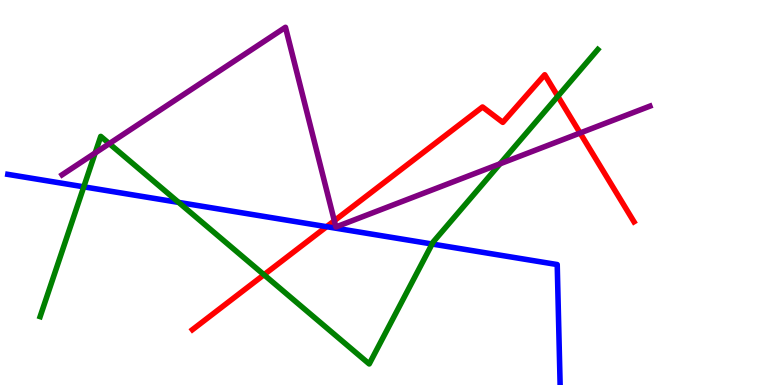[{'lines': ['blue', 'red'], 'intersections': [{'x': 4.21, 'y': 4.11}]}, {'lines': ['green', 'red'], 'intersections': [{'x': 3.41, 'y': 2.86}, {'x': 7.2, 'y': 7.5}]}, {'lines': ['purple', 'red'], 'intersections': [{'x': 4.31, 'y': 4.27}, {'x': 7.49, 'y': 6.55}]}, {'lines': ['blue', 'green'], 'intersections': [{'x': 1.08, 'y': 5.15}, {'x': 2.31, 'y': 4.74}, {'x': 5.58, 'y': 3.66}]}, {'lines': ['blue', 'purple'], 'intersections': []}, {'lines': ['green', 'purple'], 'intersections': [{'x': 1.23, 'y': 6.03}, {'x': 1.41, 'y': 6.27}, {'x': 6.45, 'y': 5.75}]}]